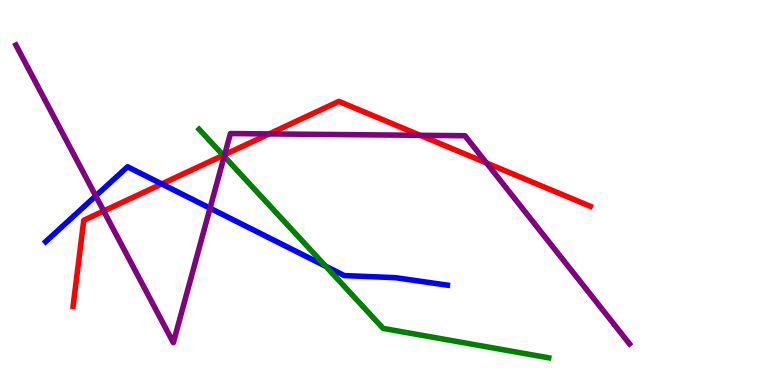[{'lines': ['blue', 'red'], 'intersections': [{'x': 2.09, 'y': 5.22}]}, {'lines': ['green', 'red'], 'intersections': [{'x': 2.88, 'y': 5.97}]}, {'lines': ['purple', 'red'], 'intersections': [{'x': 1.34, 'y': 4.52}, {'x': 2.9, 'y': 5.98}, {'x': 3.47, 'y': 6.52}, {'x': 5.42, 'y': 6.49}, {'x': 6.28, 'y': 5.77}]}, {'lines': ['blue', 'green'], 'intersections': [{'x': 4.2, 'y': 3.08}]}, {'lines': ['blue', 'purple'], 'intersections': [{'x': 1.24, 'y': 4.91}, {'x': 2.71, 'y': 4.59}]}, {'lines': ['green', 'purple'], 'intersections': [{'x': 2.89, 'y': 5.94}]}]